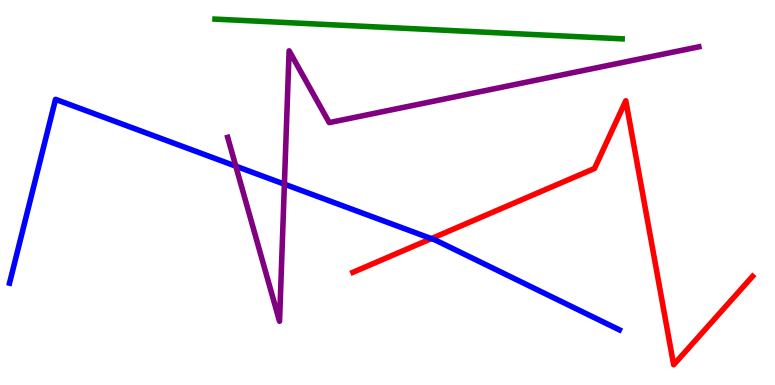[{'lines': ['blue', 'red'], 'intersections': [{'x': 5.57, 'y': 3.8}]}, {'lines': ['green', 'red'], 'intersections': []}, {'lines': ['purple', 'red'], 'intersections': []}, {'lines': ['blue', 'green'], 'intersections': []}, {'lines': ['blue', 'purple'], 'intersections': [{'x': 3.04, 'y': 5.68}, {'x': 3.67, 'y': 5.22}]}, {'lines': ['green', 'purple'], 'intersections': []}]